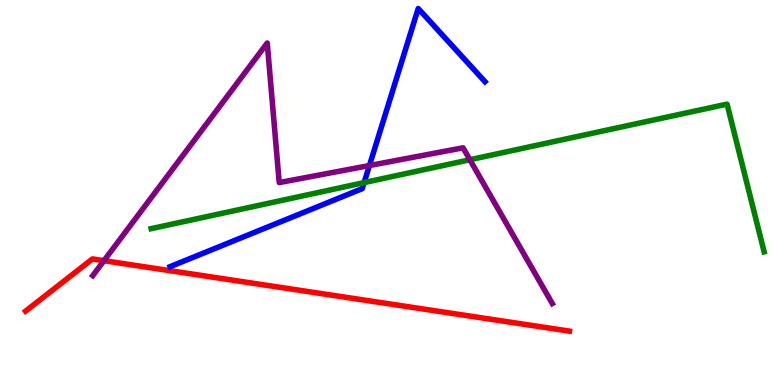[{'lines': ['blue', 'red'], 'intersections': []}, {'lines': ['green', 'red'], 'intersections': []}, {'lines': ['purple', 'red'], 'intersections': [{'x': 1.34, 'y': 3.23}]}, {'lines': ['blue', 'green'], 'intersections': [{'x': 4.7, 'y': 5.26}]}, {'lines': ['blue', 'purple'], 'intersections': [{'x': 4.77, 'y': 5.7}]}, {'lines': ['green', 'purple'], 'intersections': [{'x': 6.06, 'y': 5.85}]}]